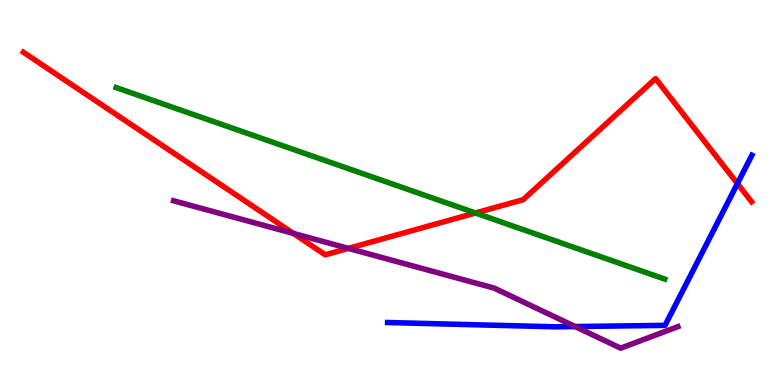[{'lines': ['blue', 'red'], 'intersections': [{'x': 9.52, 'y': 5.23}]}, {'lines': ['green', 'red'], 'intersections': [{'x': 6.13, 'y': 4.47}]}, {'lines': ['purple', 'red'], 'intersections': [{'x': 3.78, 'y': 3.94}, {'x': 4.49, 'y': 3.55}]}, {'lines': ['blue', 'green'], 'intersections': []}, {'lines': ['blue', 'purple'], 'intersections': [{'x': 7.42, 'y': 1.52}]}, {'lines': ['green', 'purple'], 'intersections': []}]